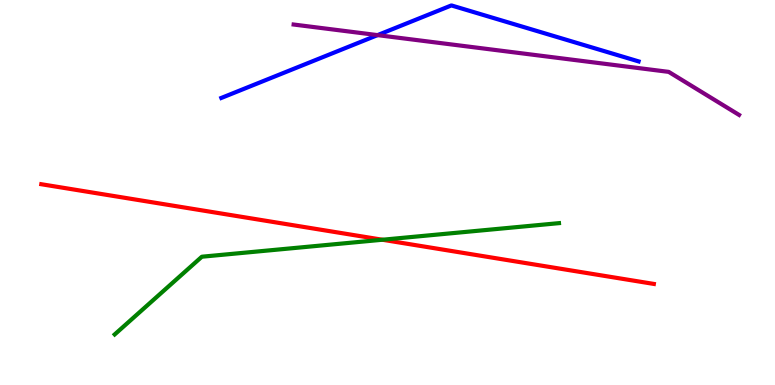[{'lines': ['blue', 'red'], 'intersections': []}, {'lines': ['green', 'red'], 'intersections': [{'x': 4.93, 'y': 3.77}]}, {'lines': ['purple', 'red'], 'intersections': []}, {'lines': ['blue', 'green'], 'intersections': []}, {'lines': ['blue', 'purple'], 'intersections': [{'x': 4.87, 'y': 9.09}]}, {'lines': ['green', 'purple'], 'intersections': []}]